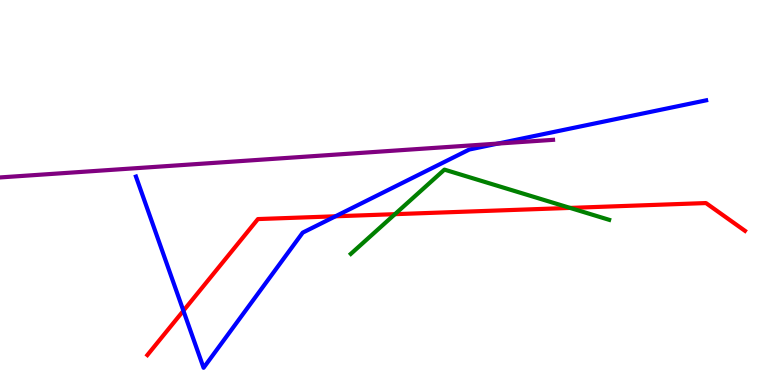[{'lines': ['blue', 'red'], 'intersections': [{'x': 2.37, 'y': 1.93}, {'x': 4.33, 'y': 4.38}]}, {'lines': ['green', 'red'], 'intersections': [{'x': 5.1, 'y': 4.44}, {'x': 7.36, 'y': 4.6}]}, {'lines': ['purple', 'red'], 'intersections': []}, {'lines': ['blue', 'green'], 'intersections': []}, {'lines': ['blue', 'purple'], 'intersections': [{'x': 6.42, 'y': 6.27}]}, {'lines': ['green', 'purple'], 'intersections': []}]